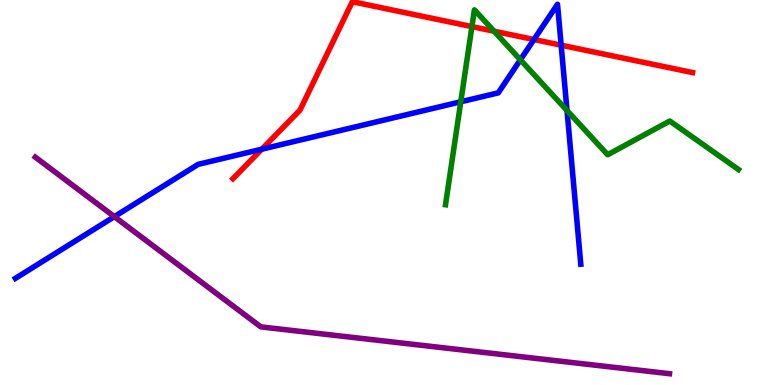[{'lines': ['blue', 'red'], 'intersections': [{'x': 3.38, 'y': 6.12}, {'x': 6.89, 'y': 8.97}, {'x': 7.24, 'y': 8.83}]}, {'lines': ['green', 'red'], 'intersections': [{'x': 6.09, 'y': 9.31}, {'x': 6.38, 'y': 9.19}]}, {'lines': ['purple', 'red'], 'intersections': []}, {'lines': ['blue', 'green'], 'intersections': [{'x': 5.95, 'y': 7.36}, {'x': 6.71, 'y': 8.45}, {'x': 7.32, 'y': 7.13}]}, {'lines': ['blue', 'purple'], 'intersections': [{'x': 1.48, 'y': 4.37}]}, {'lines': ['green', 'purple'], 'intersections': []}]